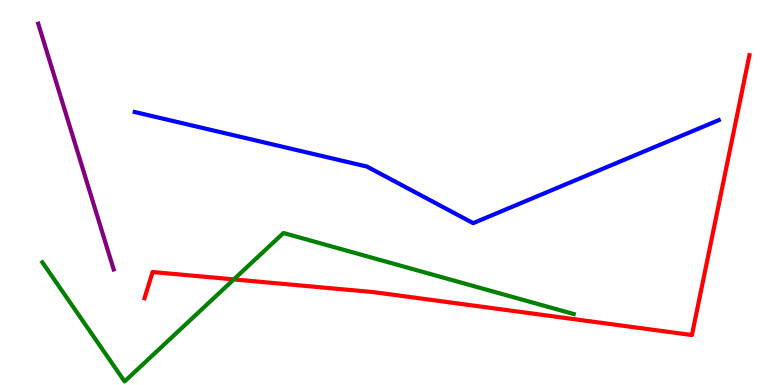[{'lines': ['blue', 'red'], 'intersections': []}, {'lines': ['green', 'red'], 'intersections': [{'x': 3.02, 'y': 2.74}]}, {'lines': ['purple', 'red'], 'intersections': []}, {'lines': ['blue', 'green'], 'intersections': []}, {'lines': ['blue', 'purple'], 'intersections': []}, {'lines': ['green', 'purple'], 'intersections': []}]